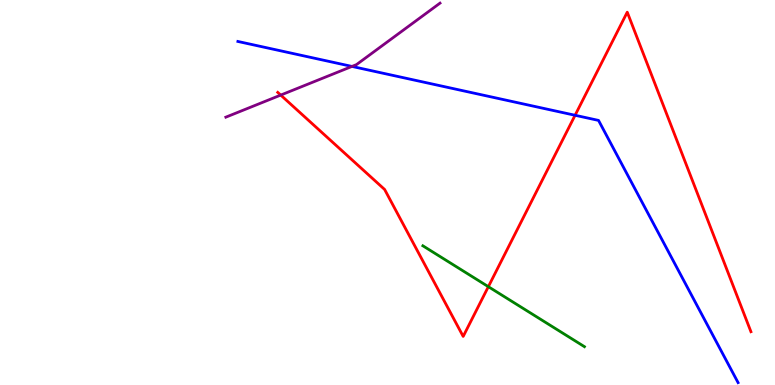[{'lines': ['blue', 'red'], 'intersections': [{'x': 7.42, 'y': 7.01}]}, {'lines': ['green', 'red'], 'intersections': [{'x': 6.3, 'y': 2.55}]}, {'lines': ['purple', 'red'], 'intersections': [{'x': 3.62, 'y': 7.53}]}, {'lines': ['blue', 'green'], 'intersections': []}, {'lines': ['blue', 'purple'], 'intersections': [{'x': 4.54, 'y': 8.27}]}, {'lines': ['green', 'purple'], 'intersections': []}]